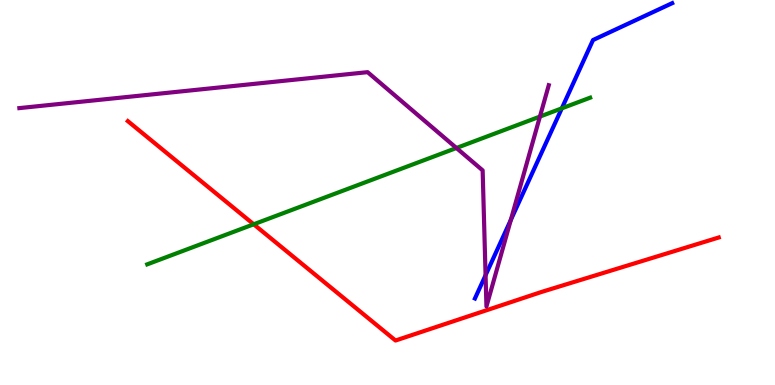[{'lines': ['blue', 'red'], 'intersections': []}, {'lines': ['green', 'red'], 'intersections': [{'x': 3.27, 'y': 4.17}]}, {'lines': ['purple', 'red'], 'intersections': []}, {'lines': ['blue', 'green'], 'intersections': [{'x': 7.25, 'y': 7.19}]}, {'lines': ['blue', 'purple'], 'intersections': [{'x': 6.27, 'y': 2.85}, {'x': 6.59, 'y': 4.29}]}, {'lines': ['green', 'purple'], 'intersections': [{'x': 5.89, 'y': 6.16}, {'x': 6.97, 'y': 6.97}]}]